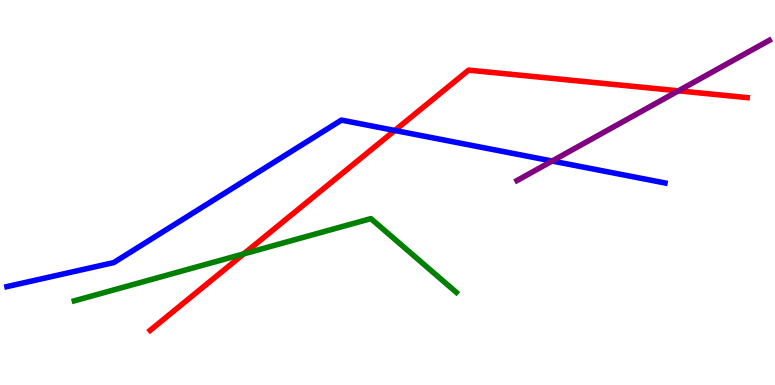[{'lines': ['blue', 'red'], 'intersections': [{'x': 5.09, 'y': 6.61}]}, {'lines': ['green', 'red'], 'intersections': [{'x': 3.15, 'y': 3.41}]}, {'lines': ['purple', 'red'], 'intersections': [{'x': 8.75, 'y': 7.64}]}, {'lines': ['blue', 'green'], 'intersections': []}, {'lines': ['blue', 'purple'], 'intersections': [{'x': 7.12, 'y': 5.82}]}, {'lines': ['green', 'purple'], 'intersections': []}]